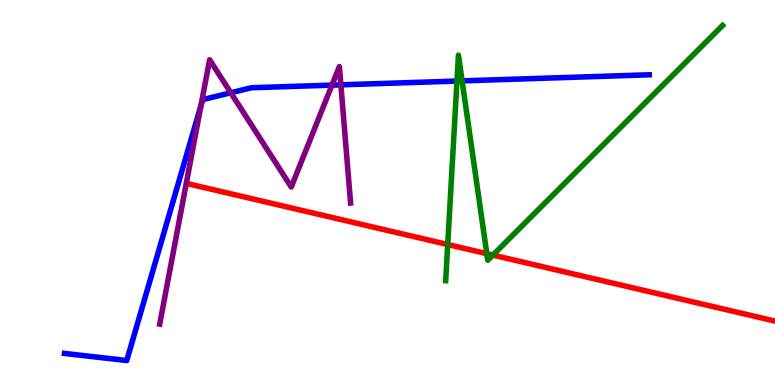[{'lines': ['blue', 'red'], 'intersections': []}, {'lines': ['green', 'red'], 'intersections': [{'x': 5.78, 'y': 3.65}, {'x': 6.28, 'y': 3.41}, {'x': 6.36, 'y': 3.37}]}, {'lines': ['purple', 'red'], 'intersections': []}, {'lines': ['blue', 'green'], 'intersections': [{'x': 5.9, 'y': 7.89}, {'x': 5.96, 'y': 7.9}]}, {'lines': ['blue', 'purple'], 'intersections': [{'x': 2.59, 'y': 7.26}, {'x': 2.98, 'y': 7.59}, {'x': 4.28, 'y': 7.79}, {'x': 4.4, 'y': 7.8}]}, {'lines': ['green', 'purple'], 'intersections': []}]